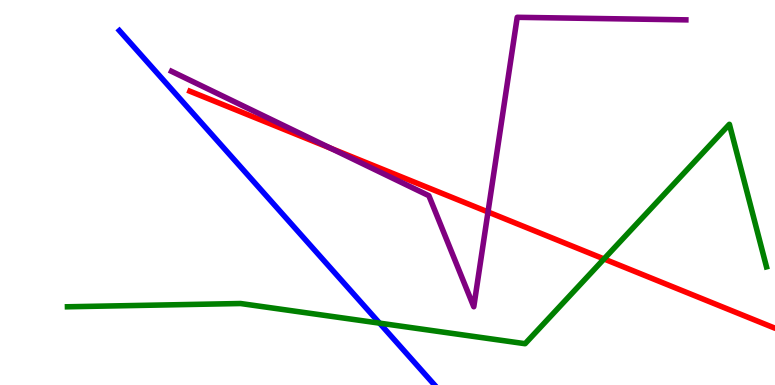[{'lines': ['blue', 'red'], 'intersections': []}, {'lines': ['green', 'red'], 'intersections': [{'x': 7.79, 'y': 3.27}]}, {'lines': ['purple', 'red'], 'intersections': [{'x': 4.27, 'y': 6.15}, {'x': 6.3, 'y': 4.49}]}, {'lines': ['blue', 'green'], 'intersections': [{'x': 4.9, 'y': 1.61}]}, {'lines': ['blue', 'purple'], 'intersections': []}, {'lines': ['green', 'purple'], 'intersections': []}]